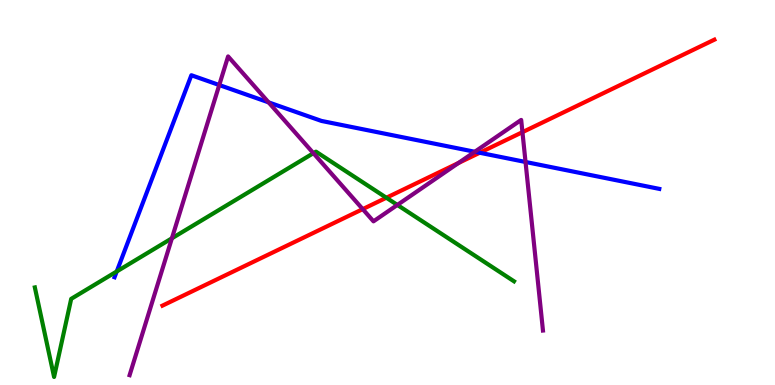[{'lines': ['blue', 'red'], 'intersections': [{'x': 6.19, 'y': 6.03}]}, {'lines': ['green', 'red'], 'intersections': [{'x': 4.99, 'y': 4.86}]}, {'lines': ['purple', 'red'], 'intersections': [{'x': 4.68, 'y': 4.57}, {'x': 5.92, 'y': 5.77}, {'x': 6.74, 'y': 6.57}]}, {'lines': ['blue', 'green'], 'intersections': [{'x': 1.51, 'y': 2.95}]}, {'lines': ['blue', 'purple'], 'intersections': [{'x': 2.83, 'y': 7.79}, {'x': 3.47, 'y': 7.34}, {'x': 6.13, 'y': 6.06}, {'x': 6.78, 'y': 5.79}]}, {'lines': ['green', 'purple'], 'intersections': [{'x': 2.22, 'y': 3.81}, {'x': 4.04, 'y': 6.02}, {'x': 5.13, 'y': 4.68}]}]